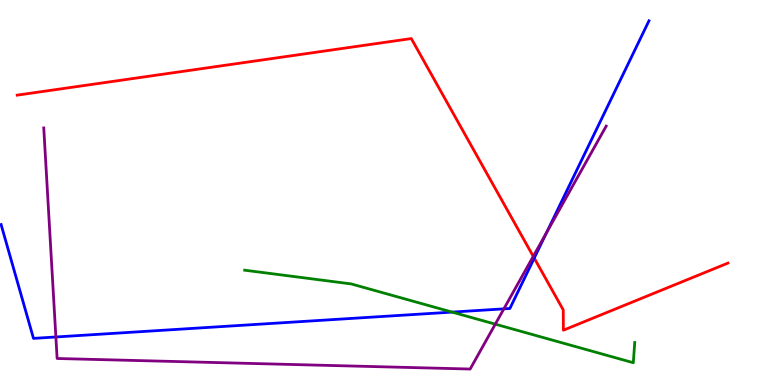[{'lines': ['blue', 'red'], 'intersections': [{'x': 6.89, 'y': 3.3}]}, {'lines': ['green', 'red'], 'intersections': []}, {'lines': ['purple', 'red'], 'intersections': [{'x': 6.88, 'y': 3.34}]}, {'lines': ['blue', 'green'], 'intersections': [{'x': 5.83, 'y': 1.89}]}, {'lines': ['blue', 'purple'], 'intersections': [{'x': 0.721, 'y': 1.25}, {'x': 6.5, 'y': 1.98}, {'x': 7.05, 'y': 3.96}]}, {'lines': ['green', 'purple'], 'intersections': [{'x': 6.39, 'y': 1.58}]}]